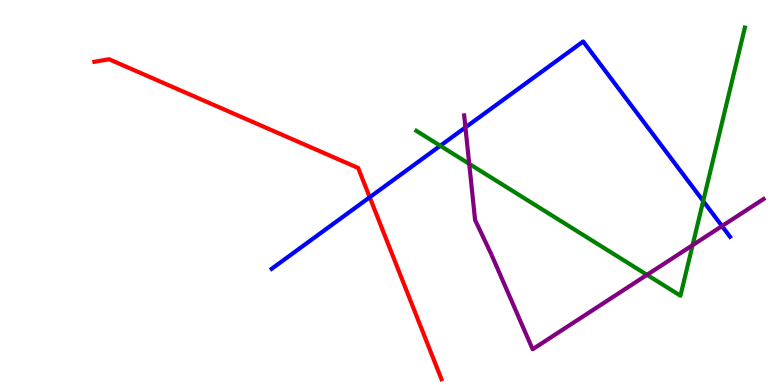[{'lines': ['blue', 'red'], 'intersections': [{'x': 4.77, 'y': 4.88}]}, {'lines': ['green', 'red'], 'intersections': []}, {'lines': ['purple', 'red'], 'intersections': []}, {'lines': ['blue', 'green'], 'intersections': [{'x': 5.68, 'y': 6.21}, {'x': 9.07, 'y': 4.78}]}, {'lines': ['blue', 'purple'], 'intersections': [{'x': 6.01, 'y': 6.69}, {'x': 9.32, 'y': 4.13}]}, {'lines': ['green', 'purple'], 'intersections': [{'x': 6.05, 'y': 5.74}, {'x': 8.35, 'y': 2.86}, {'x': 8.94, 'y': 3.63}]}]